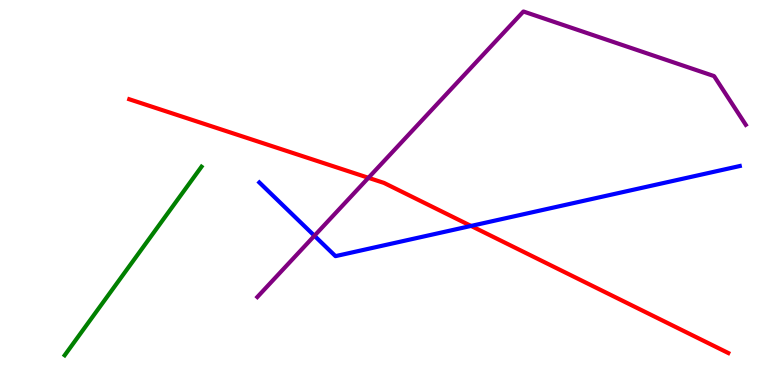[{'lines': ['blue', 'red'], 'intersections': [{'x': 6.08, 'y': 4.13}]}, {'lines': ['green', 'red'], 'intersections': []}, {'lines': ['purple', 'red'], 'intersections': [{'x': 4.75, 'y': 5.38}]}, {'lines': ['blue', 'green'], 'intersections': []}, {'lines': ['blue', 'purple'], 'intersections': [{'x': 4.06, 'y': 3.88}]}, {'lines': ['green', 'purple'], 'intersections': []}]